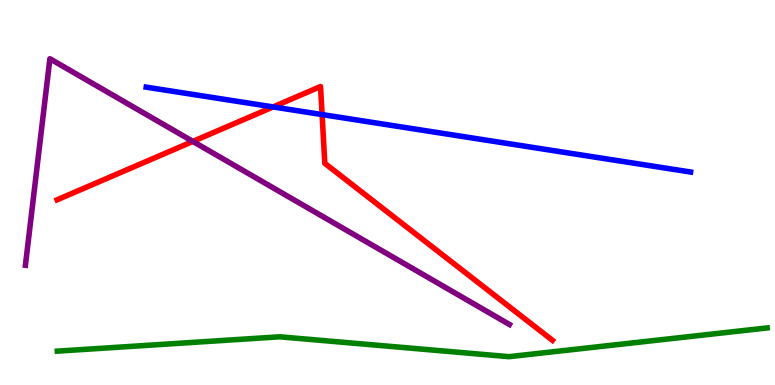[{'lines': ['blue', 'red'], 'intersections': [{'x': 3.52, 'y': 7.22}, {'x': 4.16, 'y': 7.02}]}, {'lines': ['green', 'red'], 'intersections': []}, {'lines': ['purple', 'red'], 'intersections': [{'x': 2.49, 'y': 6.33}]}, {'lines': ['blue', 'green'], 'intersections': []}, {'lines': ['blue', 'purple'], 'intersections': []}, {'lines': ['green', 'purple'], 'intersections': []}]